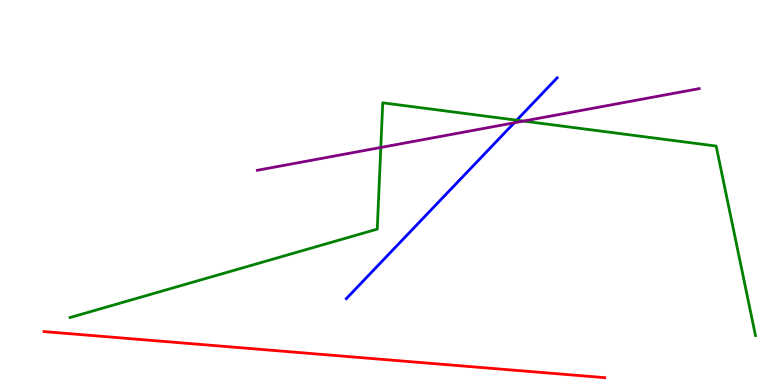[{'lines': ['blue', 'red'], 'intersections': []}, {'lines': ['green', 'red'], 'intersections': []}, {'lines': ['purple', 'red'], 'intersections': []}, {'lines': ['blue', 'green'], 'intersections': [{'x': 6.67, 'y': 6.88}]}, {'lines': ['blue', 'purple'], 'intersections': [{'x': 6.64, 'y': 6.81}]}, {'lines': ['green', 'purple'], 'intersections': [{'x': 4.91, 'y': 6.17}, {'x': 6.76, 'y': 6.86}]}]